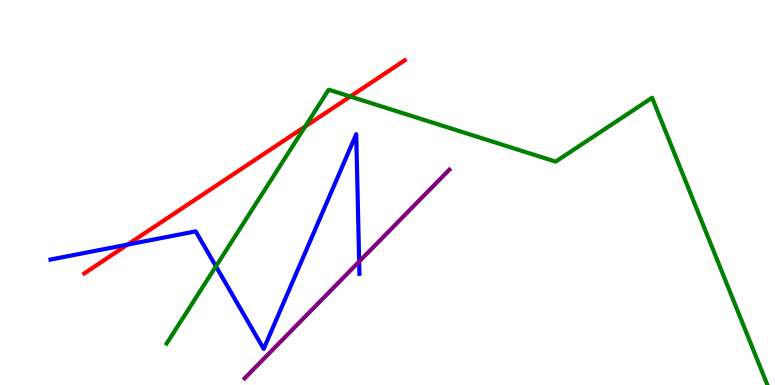[{'lines': ['blue', 'red'], 'intersections': [{'x': 1.65, 'y': 3.65}]}, {'lines': ['green', 'red'], 'intersections': [{'x': 3.94, 'y': 6.71}, {'x': 4.52, 'y': 7.49}]}, {'lines': ['purple', 'red'], 'intersections': []}, {'lines': ['blue', 'green'], 'intersections': [{'x': 2.79, 'y': 3.08}]}, {'lines': ['blue', 'purple'], 'intersections': [{'x': 4.63, 'y': 3.21}]}, {'lines': ['green', 'purple'], 'intersections': []}]